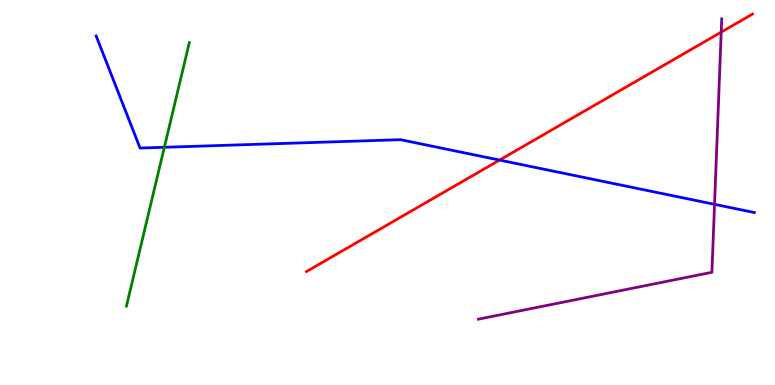[{'lines': ['blue', 'red'], 'intersections': [{'x': 6.45, 'y': 5.84}]}, {'lines': ['green', 'red'], 'intersections': []}, {'lines': ['purple', 'red'], 'intersections': [{'x': 9.31, 'y': 9.17}]}, {'lines': ['blue', 'green'], 'intersections': [{'x': 2.12, 'y': 6.17}]}, {'lines': ['blue', 'purple'], 'intersections': [{'x': 9.22, 'y': 4.69}]}, {'lines': ['green', 'purple'], 'intersections': []}]